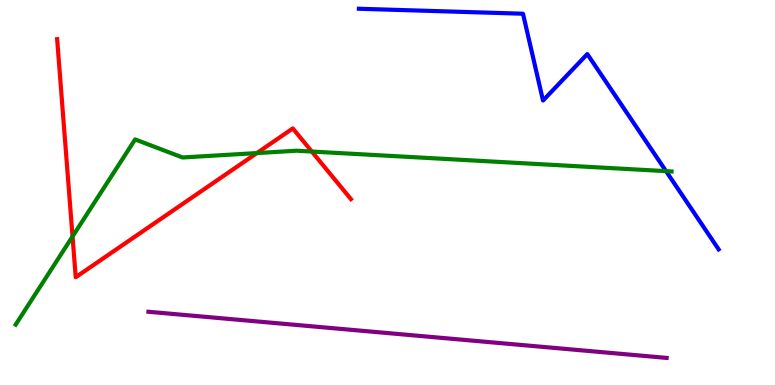[{'lines': ['blue', 'red'], 'intersections': []}, {'lines': ['green', 'red'], 'intersections': [{'x': 0.936, 'y': 3.86}, {'x': 3.31, 'y': 6.02}, {'x': 4.02, 'y': 6.06}]}, {'lines': ['purple', 'red'], 'intersections': []}, {'lines': ['blue', 'green'], 'intersections': [{'x': 8.59, 'y': 5.55}]}, {'lines': ['blue', 'purple'], 'intersections': []}, {'lines': ['green', 'purple'], 'intersections': []}]